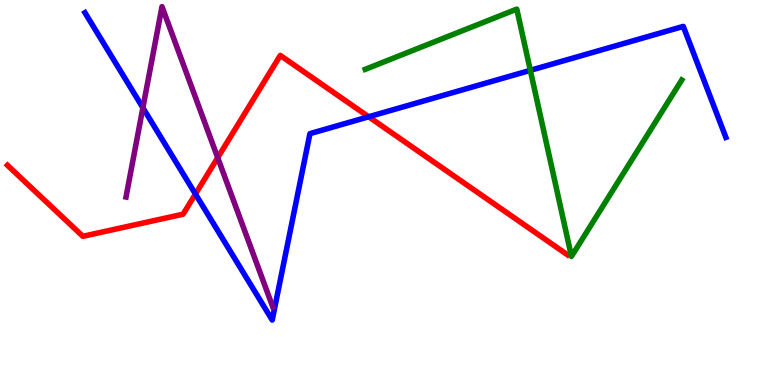[{'lines': ['blue', 'red'], 'intersections': [{'x': 2.52, 'y': 4.96}, {'x': 4.76, 'y': 6.97}]}, {'lines': ['green', 'red'], 'intersections': []}, {'lines': ['purple', 'red'], 'intersections': [{'x': 2.81, 'y': 5.9}]}, {'lines': ['blue', 'green'], 'intersections': [{'x': 6.84, 'y': 8.17}]}, {'lines': ['blue', 'purple'], 'intersections': [{'x': 1.84, 'y': 7.2}]}, {'lines': ['green', 'purple'], 'intersections': []}]